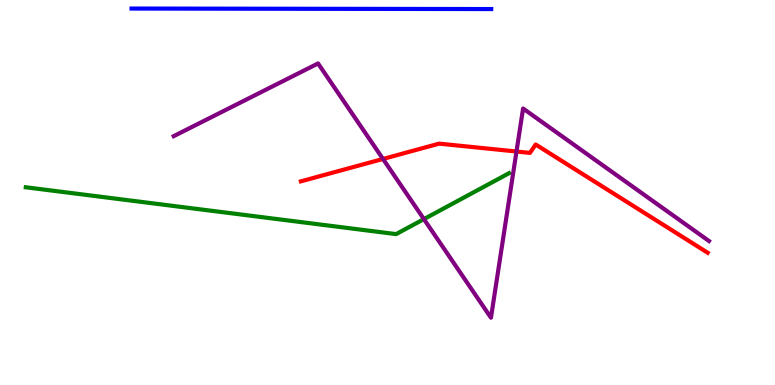[{'lines': ['blue', 'red'], 'intersections': []}, {'lines': ['green', 'red'], 'intersections': []}, {'lines': ['purple', 'red'], 'intersections': [{'x': 4.94, 'y': 5.87}, {'x': 6.66, 'y': 6.06}]}, {'lines': ['blue', 'green'], 'intersections': []}, {'lines': ['blue', 'purple'], 'intersections': []}, {'lines': ['green', 'purple'], 'intersections': [{'x': 5.47, 'y': 4.31}]}]